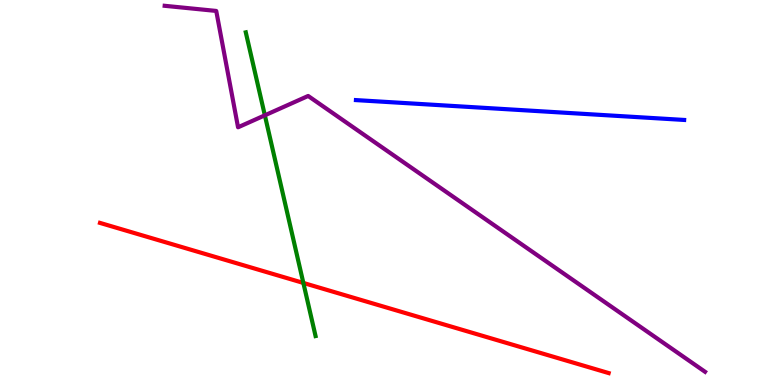[{'lines': ['blue', 'red'], 'intersections': []}, {'lines': ['green', 'red'], 'intersections': [{'x': 3.91, 'y': 2.65}]}, {'lines': ['purple', 'red'], 'intersections': []}, {'lines': ['blue', 'green'], 'intersections': []}, {'lines': ['blue', 'purple'], 'intersections': []}, {'lines': ['green', 'purple'], 'intersections': [{'x': 3.42, 'y': 7.0}]}]